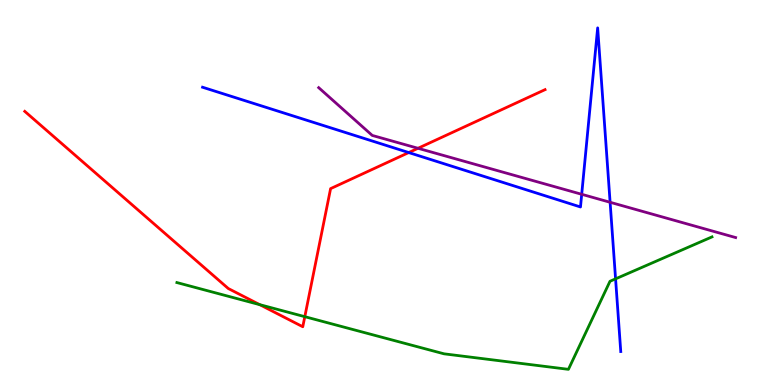[{'lines': ['blue', 'red'], 'intersections': [{'x': 5.27, 'y': 6.04}]}, {'lines': ['green', 'red'], 'intersections': [{'x': 3.35, 'y': 2.09}, {'x': 3.93, 'y': 1.77}]}, {'lines': ['purple', 'red'], 'intersections': [{'x': 5.39, 'y': 6.15}]}, {'lines': ['blue', 'green'], 'intersections': [{'x': 7.94, 'y': 2.76}]}, {'lines': ['blue', 'purple'], 'intersections': [{'x': 7.51, 'y': 4.95}, {'x': 7.87, 'y': 4.75}]}, {'lines': ['green', 'purple'], 'intersections': []}]